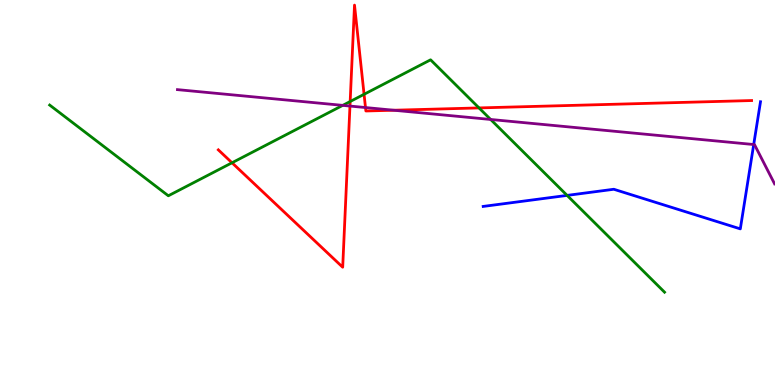[{'lines': ['blue', 'red'], 'intersections': []}, {'lines': ['green', 'red'], 'intersections': [{'x': 2.99, 'y': 5.77}, {'x': 4.52, 'y': 7.36}, {'x': 4.7, 'y': 7.55}, {'x': 6.18, 'y': 7.2}]}, {'lines': ['purple', 'red'], 'intersections': [{'x': 4.52, 'y': 7.25}, {'x': 4.72, 'y': 7.21}, {'x': 5.08, 'y': 7.14}]}, {'lines': ['blue', 'green'], 'intersections': [{'x': 7.32, 'y': 4.92}]}, {'lines': ['blue', 'purple'], 'intersections': [{'x': 9.73, 'y': 6.25}]}, {'lines': ['green', 'purple'], 'intersections': [{'x': 4.42, 'y': 7.26}, {'x': 6.33, 'y': 6.9}]}]